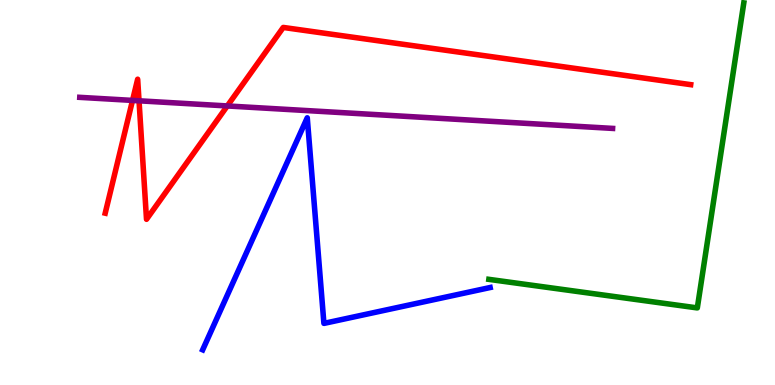[{'lines': ['blue', 'red'], 'intersections': []}, {'lines': ['green', 'red'], 'intersections': []}, {'lines': ['purple', 'red'], 'intersections': [{'x': 1.71, 'y': 7.39}, {'x': 1.79, 'y': 7.38}, {'x': 2.93, 'y': 7.25}]}, {'lines': ['blue', 'green'], 'intersections': []}, {'lines': ['blue', 'purple'], 'intersections': []}, {'lines': ['green', 'purple'], 'intersections': []}]